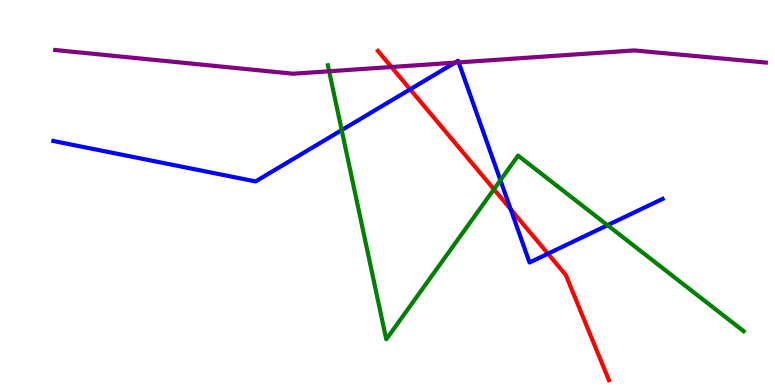[{'lines': ['blue', 'red'], 'intersections': [{'x': 5.29, 'y': 7.68}, {'x': 6.59, 'y': 4.57}, {'x': 7.07, 'y': 3.41}]}, {'lines': ['green', 'red'], 'intersections': [{'x': 6.37, 'y': 5.08}]}, {'lines': ['purple', 'red'], 'intersections': [{'x': 5.05, 'y': 8.26}]}, {'lines': ['blue', 'green'], 'intersections': [{'x': 4.41, 'y': 6.62}, {'x': 6.46, 'y': 5.32}, {'x': 7.84, 'y': 4.15}]}, {'lines': ['blue', 'purple'], 'intersections': [{'x': 5.87, 'y': 8.37}, {'x': 5.92, 'y': 8.38}]}, {'lines': ['green', 'purple'], 'intersections': [{'x': 4.25, 'y': 8.15}]}]